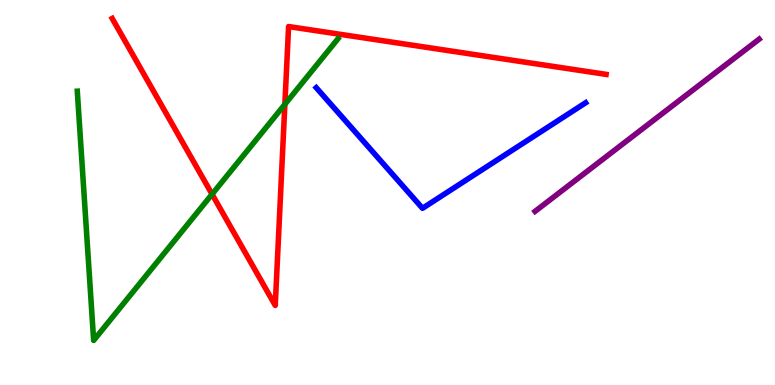[{'lines': ['blue', 'red'], 'intersections': []}, {'lines': ['green', 'red'], 'intersections': [{'x': 2.74, 'y': 4.96}, {'x': 3.68, 'y': 7.29}]}, {'lines': ['purple', 'red'], 'intersections': []}, {'lines': ['blue', 'green'], 'intersections': []}, {'lines': ['blue', 'purple'], 'intersections': []}, {'lines': ['green', 'purple'], 'intersections': []}]